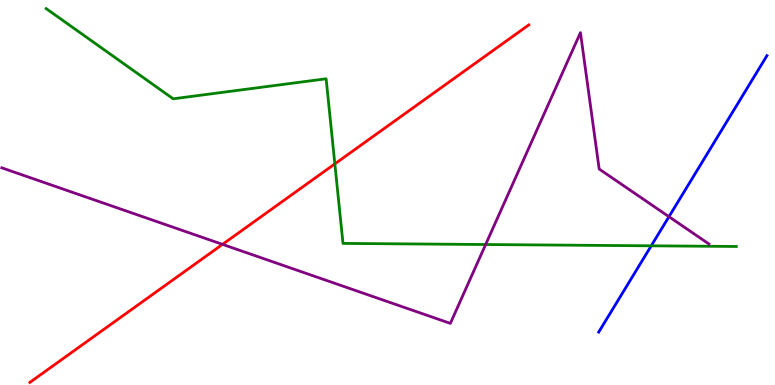[{'lines': ['blue', 'red'], 'intersections': []}, {'lines': ['green', 'red'], 'intersections': [{'x': 4.32, 'y': 5.74}]}, {'lines': ['purple', 'red'], 'intersections': [{'x': 2.87, 'y': 3.65}]}, {'lines': ['blue', 'green'], 'intersections': [{'x': 8.4, 'y': 3.62}]}, {'lines': ['blue', 'purple'], 'intersections': [{'x': 8.63, 'y': 4.37}]}, {'lines': ['green', 'purple'], 'intersections': [{'x': 6.27, 'y': 3.65}]}]